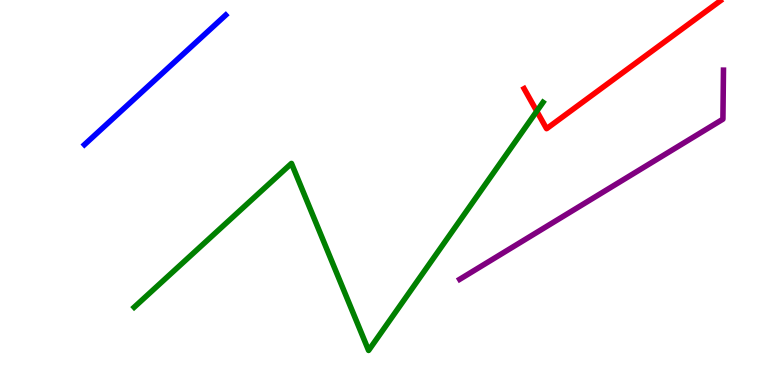[{'lines': ['blue', 'red'], 'intersections': []}, {'lines': ['green', 'red'], 'intersections': [{'x': 6.93, 'y': 7.11}]}, {'lines': ['purple', 'red'], 'intersections': []}, {'lines': ['blue', 'green'], 'intersections': []}, {'lines': ['blue', 'purple'], 'intersections': []}, {'lines': ['green', 'purple'], 'intersections': []}]